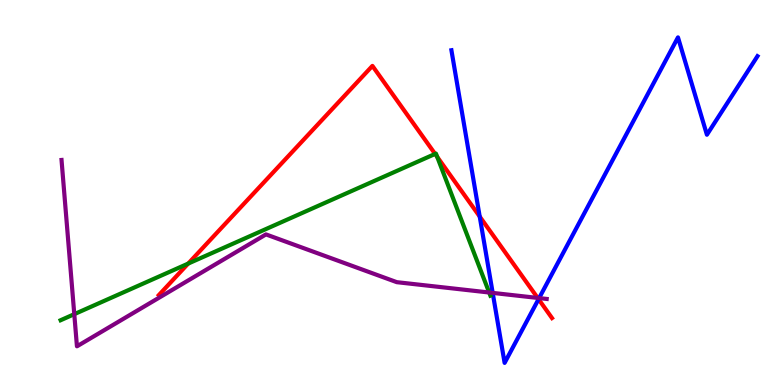[{'lines': ['blue', 'red'], 'intersections': [{'x': 6.19, 'y': 4.38}, {'x': 6.95, 'y': 2.23}]}, {'lines': ['green', 'red'], 'intersections': [{'x': 2.43, 'y': 3.15}, {'x': 5.61, 'y': 6.0}, {'x': 5.64, 'y': 5.93}]}, {'lines': ['purple', 'red'], 'intersections': [{'x': 6.94, 'y': 2.26}]}, {'lines': ['blue', 'green'], 'intersections': []}, {'lines': ['blue', 'purple'], 'intersections': [{'x': 6.36, 'y': 2.39}, {'x': 6.96, 'y': 2.26}]}, {'lines': ['green', 'purple'], 'intersections': [{'x': 0.958, 'y': 1.84}, {'x': 6.31, 'y': 2.4}]}]